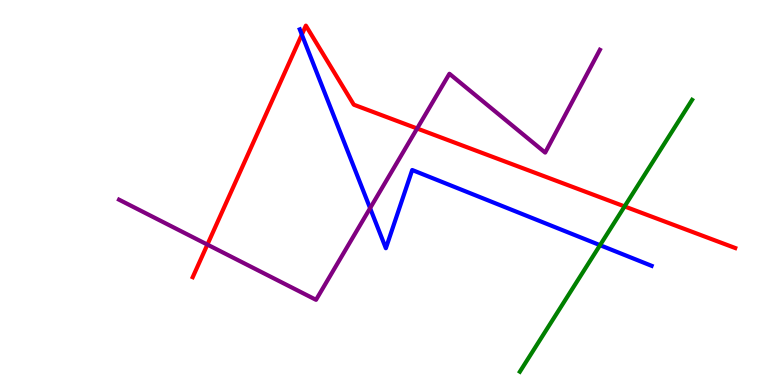[{'lines': ['blue', 'red'], 'intersections': [{'x': 3.89, 'y': 9.1}]}, {'lines': ['green', 'red'], 'intersections': [{'x': 8.06, 'y': 4.64}]}, {'lines': ['purple', 'red'], 'intersections': [{'x': 2.68, 'y': 3.65}, {'x': 5.38, 'y': 6.66}]}, {'lines': ['blue', 'green'], 'intersections': [{'x': 7.74, 'y': 3.63}]}, {'lines': ['blue', 'purple'], 'intersections': [{'x': 4.78, 'y': 4.59}]}, {'lines': ['green', 'purple'], 'intersections': []}]